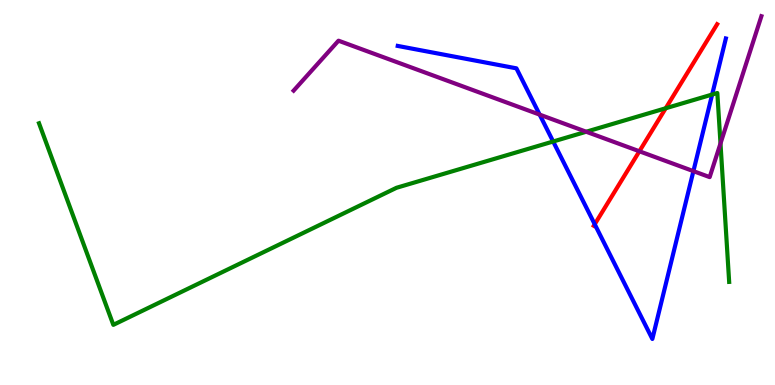[{'lines': ['blue', 'red'], 'intersections': [{'x': 7.67, 'y': 4.18}]}, {'lines': ['green', 'red'], 'intersections': [{'x': 8.59, 'y': 7.19}]}, {'lines': ['purple', 'red'], 'intersections': [{'x': 8.25, 'y': 6.07}]}, {'lines': ['blue', 'green'], 'intersections': [{'x': 7.14, 'y': 6.32}, {'x': 9.19, 'y': 7.54}]}, {'lines': ['blue', 'purple'], 'intersections': [{'x': 6.96, 'y': 7.02}, {'x': 8.95, 'y': 5.55}]}, {'lines': ['green', 'purple'], 'intersections': [{'x': 7.56, 'y': 6.58}, {'x': 9.3, 'y': 6.27}]}]